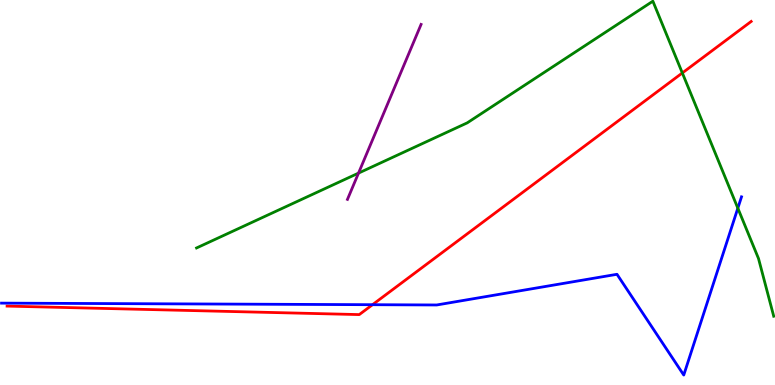[{'lines': ['blue', 'red'], 'intersections': [{'x': 4.81, 'y': 2.09}]}, {'lines': ['green', 'red'], 'intersections': [{'x': 8.8, 'y': 8.11}]}, {'lines': ['purple', 'red'], 'intersections': []}, {'lines': ['blue', 'green'], 'intersections': [{'x': 9.52, 'y': 4.59}]}, {'lines': ['blue', 'purple'], 'intersections': []}, {'lines': ['green', 'purple'], 'intersections': [{'x': 4.63, 'y': 5.5}]}]